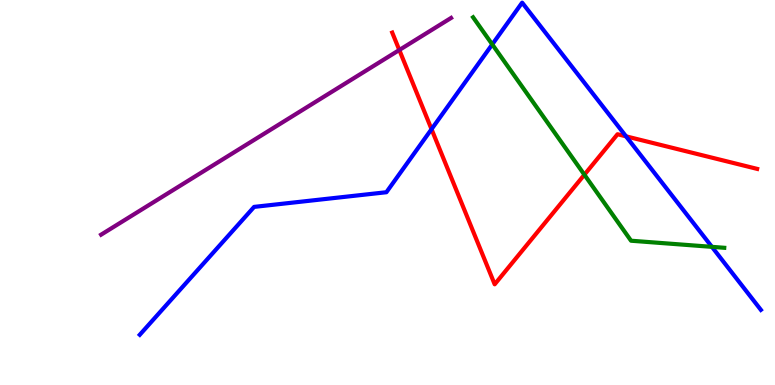[{'lines': ['blue', 'red'], 'intersections': [{'x': 5.57, 'y': 6.64}, {'x': 8.08, 'y': 6.46}]}, {'lines': ['green', 'red'], 'intersections': [{'x': 7.54, 'y': 5.46}]}, {'lines': ['purple', 'red'], 'intersections': [{'x': 5.15, 'y': 8.7}]}, {'lines': ['blue', 'green'], 'intersections': [{'x': 6.35, 'y': 8.85}, {'x': 9.19, 'y': 3.59}]}, {'lines': ['blue', 'purple'], 'intersections': []}, {'lines': ['green', 'purple'], 'intersections': []}]